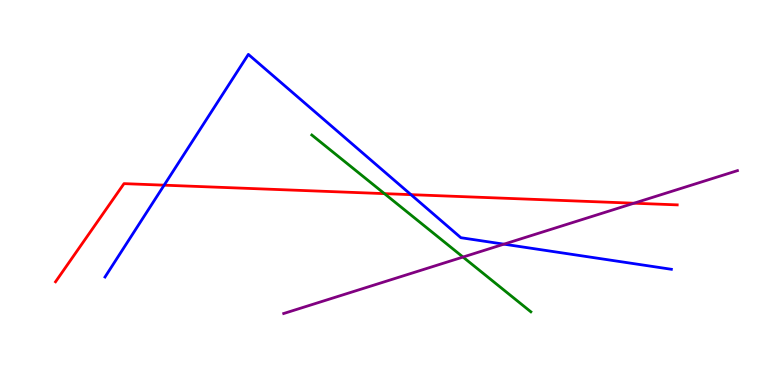[{'lines': ['blue', 'red'], 'intersections': [{'x': 2.12, 'y': 5.19}, {'x': 5.3, 'y': 4.94}]}, {'lines': ['green', 'red'], 'intersections': [{'x': 4.96, 'y': 4.97}]}, {'lines': ['purple', 'red'], 'intersections': [{'x': 8.18, 'y': 4.72}]}, {'lines': ['blue', 'green'], 'intersections': []}, {'lines': ['blue', 'purple'], 'intersections': [{'x': 6.5, 'y': 3.66}]}, {'lines': ['green', 'purple'], 'intersections': [{'x': 5.97, 'y': 3.32}]}]